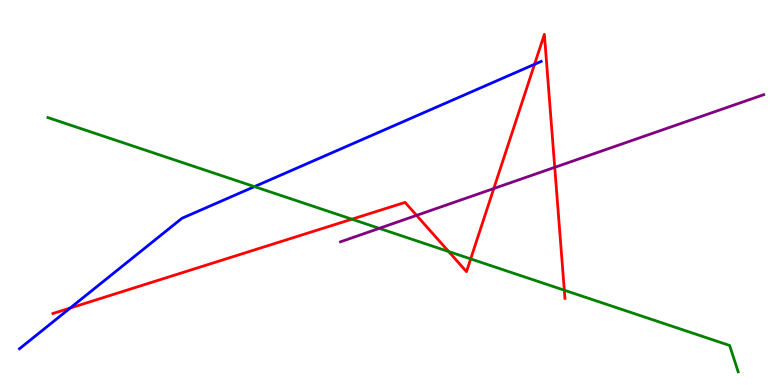[{'lines': ['blue', 'red'], 'intersections': [{'x': 0.905, 'y': 2.0}, {'x': 6.9, 'y': 8.33}]}, {'lines': ['green', 'red'], 'intersections': [{'x': 4.54, 'y': 4.31}, {'x': 5.79, 'y': 3.47}, {'x': 6.07, 'y': 3.28}, {'x': 7.28, 'y': 2.46}]}, {'lines': ['purple', 'red'], 'intersections': [{'x': 5.38, 'y': 4.41}, {'x': 6.37, 'y': 5.1}, {'x': 7.16, 'y': 5.65}]}, {'lines': ['blue', 'green'], 'intersections': [{'x': 3.28, 'y': 5.15}]}, {'lines': ['blue', 'purple'], 'intersections': []}, {'lines': ['green', 'purple'], 'intersections': [{'x': 4.89, 'y': 4.07}]}]